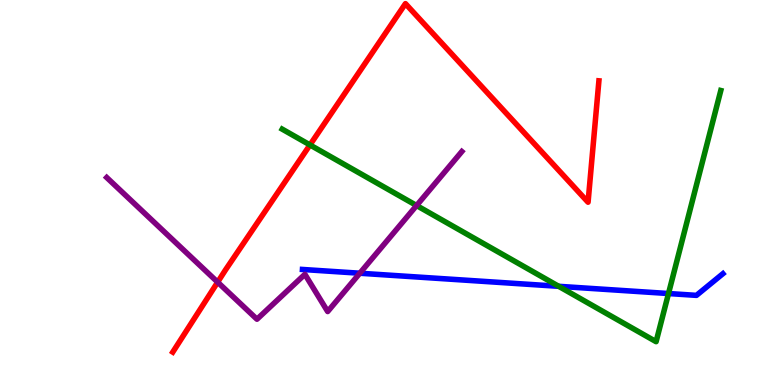[{'lines': ['blue', 'red'], 'intersections': []}, {'lines': ['green', 'red'], 'intersections': [{'x': 4.0, 'y': 6.24}]}, {'lines': ['purple', 'red'], 'intersections': [{'x': 2.81, 'y': 2.67}]}, {'lines': ['blue', 'green'], 'intersections': [{'x': 7.21, 'y': 2.56}, {'x': 8.63, 'y': 2.38}]}, {'lines': ['blue', 'purple'], 'intersections': [{'x': 4.64, 'y': 2.9}]}, {'lines': ['green', 'purple'], 'intersections': [{'x': 5.38, 'y': 4.66}]}]